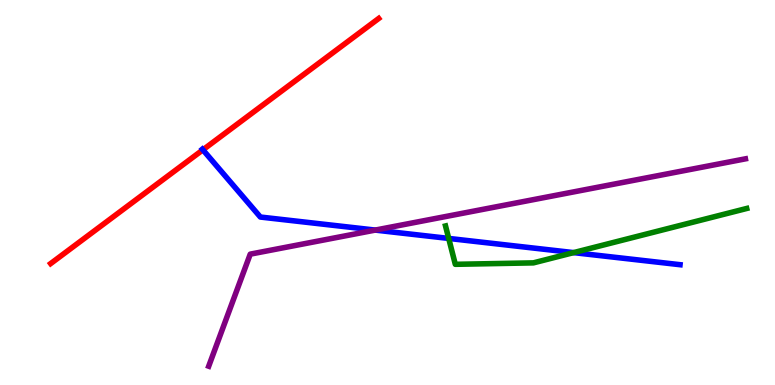[{'lines': ['blue', 'red'], 'intersections': [{'x': 2.62, 'y': 6.11}]}, {'lines': ['green', 'red'], 'intersections': []}, {'lines': ['purple', 'red'], 'intersections': []}, {'lines': ['blue', 'green'], 'intersections': [{'x': 5.79, 'y': 3.81}, {'x': 7.4, 'y': 3.44}]}, {'lines': ['blue', 'purple'], 'intersections': [{'x': 4.84, 'y': 4.02}]}, {'lines': ['green', 'purple'], 'intersections': []}]